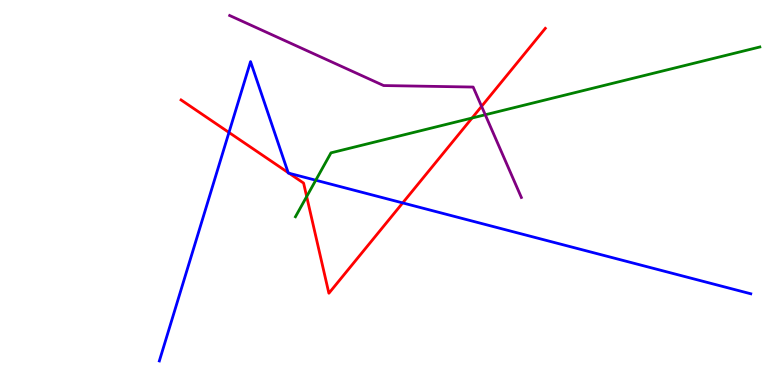[{'lines': ['blue', 'red'], 'intersections': [{'x': 2.95, 'y': 6.56}, {'x': 3.72, 'y': 5.52}, {'x': 3.73, 'y': 5.5}, {'x': 5.2, 'y': 4.73}]}, {'lines': ['green', 'red'], 'intersections': [{'x': 3.96, 'y': 4.89}, {'x': 6.09, 'y': 6.93}]}, {'lines': ['purple', 'red'], 'intersections': [{'x': 6.21, 'y': 7.24}]}, {'lines': ['blue', 'green'], 'intersections': [{'x': 4.07, 'y': 5.32}]}, {'lines': ['blue', 'purple'], 'intersections': []}, {'lines': ['green', 'purple'], 'intersections': [{'x': 6.26, 'y': 7.02}]}]